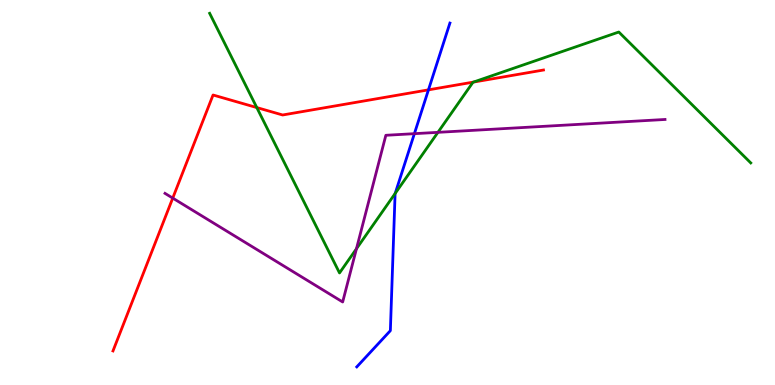[{'lines': ['blue', 'red'], 'intersections': [{'x': 5.53, 'y': 7.67}]}, {'lines': ['green', 'red'], 'intersections': [{'x': 3.31, 'y': 7.21}, {'x': 6.11, 'y': 7.87}]}, {'lines': ['purple', 'red'], 'intersections': [{'x': 2.23, 'y': 4.85}]}, {'lines': ['blue', 'green'], 'intersections': [{'x': 5.1, 'y': 4.98}]}, {'lines': ['blue', 'purple'], 'intersections': [{'x': 5.35, 'y': 6.53}]}, {'lines': ['green', 'purple'], 'intersections': [{'x': 4.6, 'y': 3.54}, {'x': 5.65, 'y': 6.56}]}]